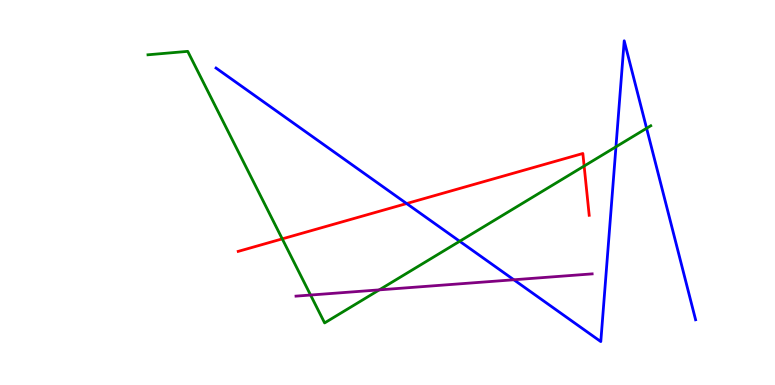[{'lines': ['blue', 'red'], 'intersections': [{'x': 5.25, 'y': 4.71}]}, {'lines': ['green', 'red'], 'intersections': [{'x': 3.64, 'y': 3.8}, {'x': 7.54, 'y': 5.69}]}, {'lines': ['purple', 'red'], 'intersections': []}, {'lines': ['blue', 'green'], 'intersections': [{'x': 5.93, 'y': 3.73}, {'x': 7.95, 'y': 6.19}, {'x': 8.34, 'y': 6.67}]}, {'lines': ['blue', 'purple'], 'intersections': [{'x': 6.63, 'y': 2.73}]}, {'lines': ['green', 'purple'], 'intersections': [{'x': 4.01, 'y': 2.34}, {'x': 4.89, 'y': 2.47}]}]